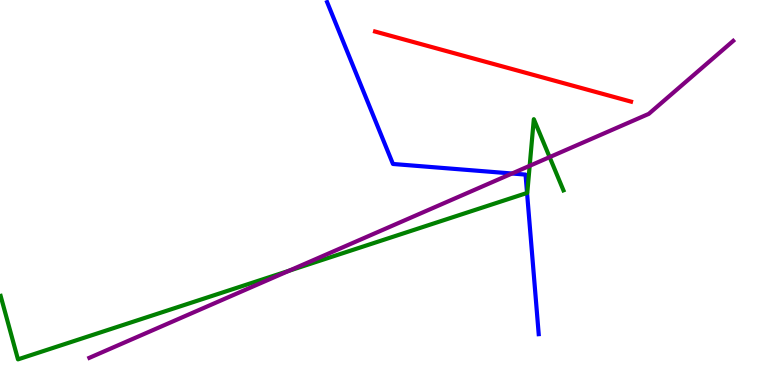[{'lines': ['blue', 'red'], 'intersections': []}, {'lines': ['green', 'red'], 'intersections': []}, {'lines': ['purple', 'red'], 'intersections': []}, {'lines': ['blue', 'green'], 'intersections': [{'x': 6.8, 'y': 4.99}]}, {'lines': ['blue', 'purple'], 'intersections': [{'x': 6.61, 'y': 5.49}]}, {'lines': ['green', 'purple'], 'intersections': [{'x': 3.73, 'y': 2.97}, {'x': 6.83, 'y': 5.69}, {'x': 7.09, 'y': 5.92}]}]